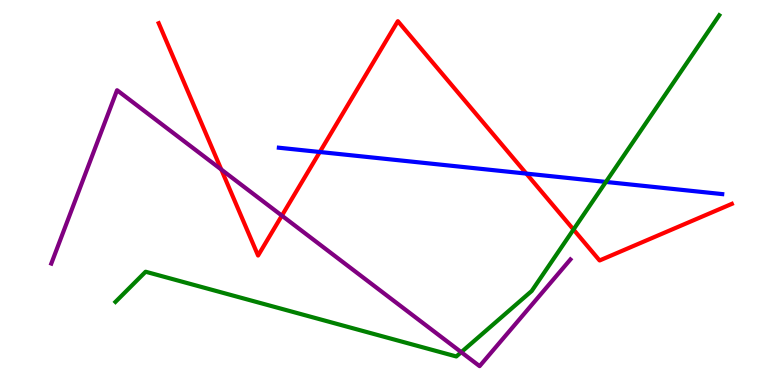[{'lines': ['blue', 'red'], 'intersections': [{'x': 4.13, 'y': 6.05}, {'x': 6.79, 'y': 5.49}]}, {'lines': ['green', 'red'], 'intersections': [{'x': 7.4, 'y': 4.04}]}, {'lines': ['purple', 'red'], 'intersections': [{'x': 2.86, 'y': 5.6}, {'x': 3.64, 'y': 4.4}]}, {'lines': ['blue', 'green'], 'intersections': [{'x': 7.82, 'y': 5.27}]}, {'lines': ['blue', 'purple'], 'intersections': []}, {'lines': ['green', 'purple'], 'intersections': [{'x': 5.95, 'y': 0.853}]}]